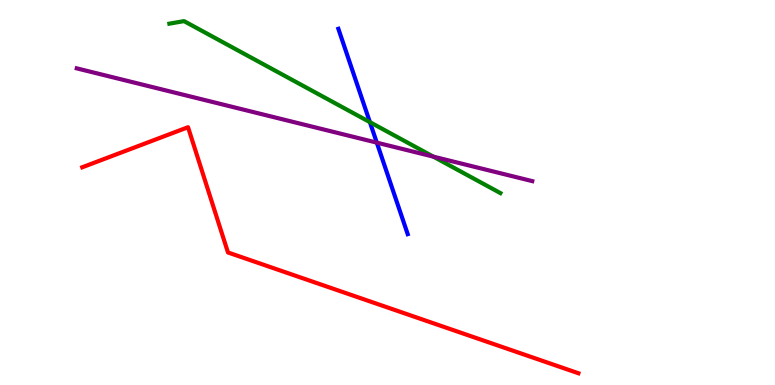[{'lines': ['blue', 'red'], 'intersections': []}, {'lines': ['green', 'red'], 'intersections': []}, {'lines': ['purple', 'red'], 'intersections': []}, {'lines': ['blue', 'green'], 'intersections': [{'x': 4.77, 'y': 6.83}]}, {'lines': ['blue', 'purple'], 'intersections': [{'x': 4.86, 'y': 6.3}]}, {'lines': ['green', 'purple'], 'intersections': [{'x': 5.59, 'y': 5.93}]}]